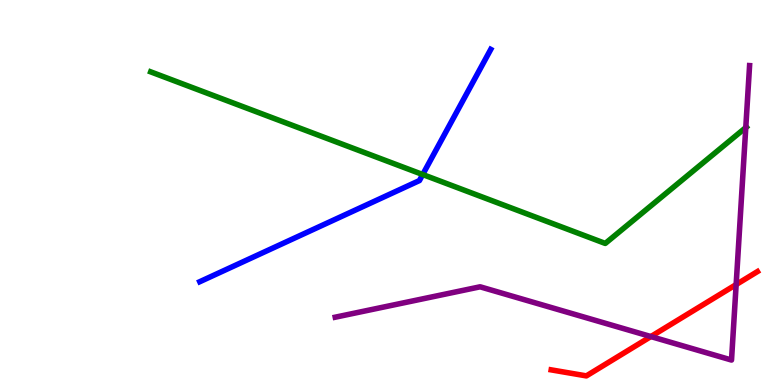[{'lines': ['blue', 'red'], 'intersections': []}, {'lines': ['green', 'red'], 'intersections': []}, {'lines': ['purple', 'red'], 'intersections': [{'x': 8.4, 'y': 1.26}, {'x': 9.5, 'y': 2.61}]}, {'lines': ['blue', 'green'], 'intersections': [{'x': 5.45, 'y': 5.47}]}, {'lines': ['blue', 'purple'], 'intersections': []}, {'lines': ['green', 'purple'], 'intersections': [{'x': 9.62, 'y': 6.69}]}]